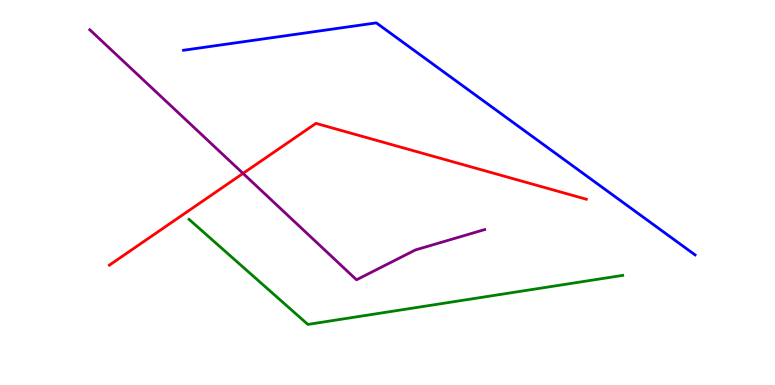[{'lines': ['blue', 'red'], 'intersections': []}, {'lines': ['green', 'red'], 'intersections': []}, {'lines': ['purple', 'red'], 'intersections': [{'x': 3.14, 'y': 5.5}]}, {'lines': ['blue', 'green'], 'intersections': []}, {'lines': ['blue', 'purple'], 'intersections': []}, {'lines': ['green', 'purple'], 'intersections': []}]